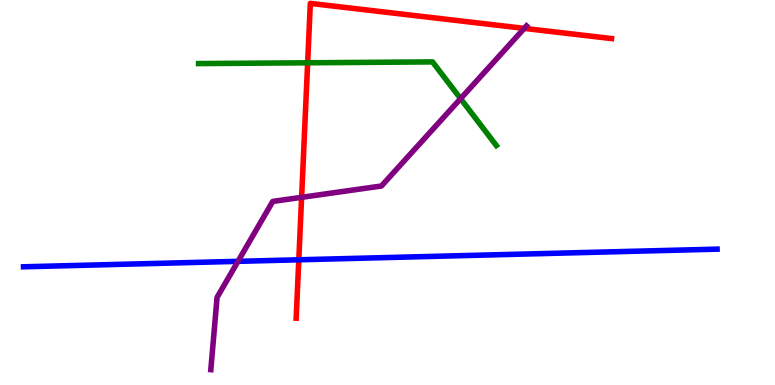[{'lines': ['blue', 'red'], 'intersections': [{'x': 3.86, 'y': 3.25}]}, {'lines': ['green', 'red'], 'intersections': [{'x': 3.97, 'y': 8.37}]}, {'lines': ['purple', 'red'], 'intersections': [{'x': 3.89, 'y': 4.87}, {'x': 6.76, 'y': 9.26}]}, {'lines': ['blue', 'green'], 'intersections': []}, {'lines': ['blue', 'purple'], 'intersections': [{'x': 3.07, 'y': 3.21}]}, {'lines': ['green', 'purple'], 'intersections': [{'x': 5.94, 'y': 7.44}]}]